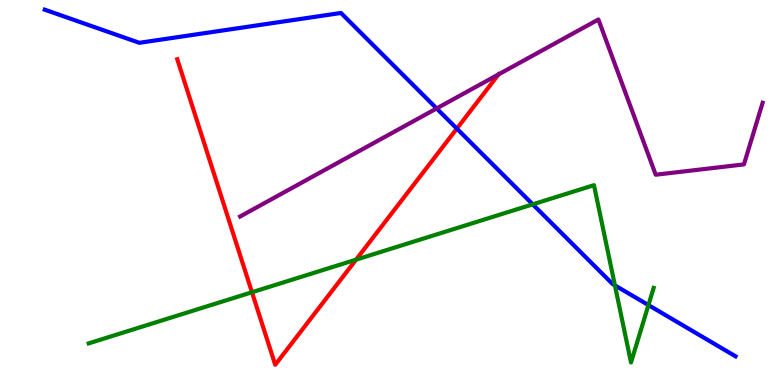[{'lines': ['blue', 'red'], 'intersections': [{'x': 5.89, 'y': 6.66}]}, {'lines': ['green', 'red'], 'intersections': [{'x': 3.25, 'y': 2.41}, {'x': 4.59, 'y': 3.26}]}, {'lines': ['purple', 'red'], 'intersections': [{'x': 6.43, 'y': 8.07}]}, {'lines': ['blue', 'green'], 'intersections': [{'x': 6.87, 'y': 4.69}, {'x': 7.93, 'y': 2.59}, {'x': 8.37, 'y': 2.08}]}, {'lines': ['blue', 'purple'], 'intersections': [{'x': 5.63, 'y': 7.18}]}, {'lines': ['green', 'purple'], 'intersections': []}]